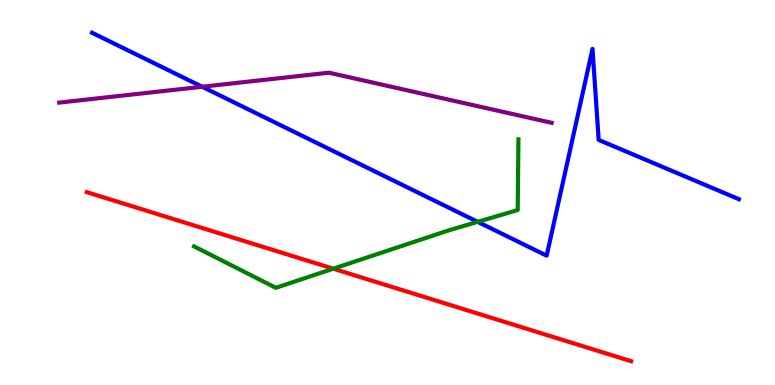[{'lines': ['blue', 'red'], 'intersections': []}, {'lines': ['green', 'red'], 'intersections': [{'x': 4.3, 'y': 3.02}]}, {'lines': ['purple', 'red'], 'intersections': []}, {'lines': ['blue', 'green'], 'intersections': [{'x': 6.16, 'y': 4.24}]}, {'lines': ['blue', 'purple'], 'intersections': [{'x': 2.61, 'y': 7.75}]}, {'lines': ['green', 'purple'], 'intersections': []}]